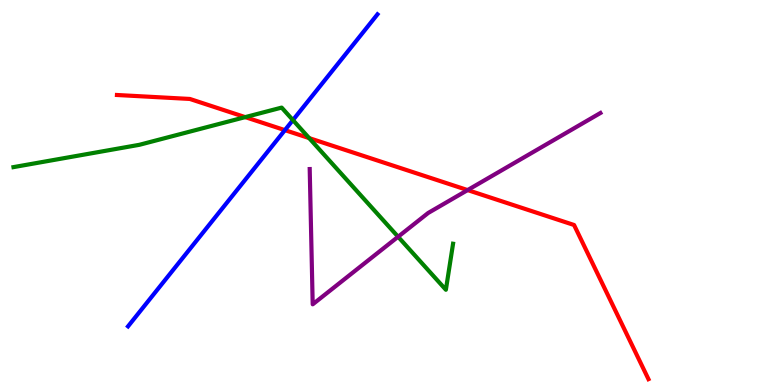[{'lines': ['blue', 'red'], 'intersections': [{'x': 3.68, 'y': 6.62}]}, {'lines': ['green', 'red'], 'intersections': [{'x': 3.16, 'y': 6.96}, {'x': 3.99, 'y': 6.41}]}, {'lines': ['purple', 'red'], 'intersections': [{'x': 6.03, 'y': 5.06}]}, {'lines': ['blue', 'green'], 'intersections': [{'x': 3.78, 'y': 6.88}]}, {'lines': ['blue', 'purple'], 'intersections': []}, {'lines': ['green', 'purple'], 'intersections': [{'x': 5.14, 'y': 3.85}]}]